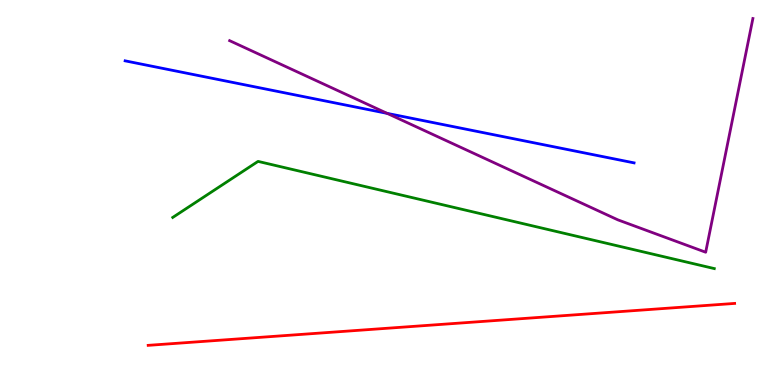[{'lines': ['blue', 'red'], 'intersections': []}, {'lines': ['green', 'red'], 'intersections': []}, {'lines': ['purple', 'red'], 'intersections': []}, {'lines': ['blue', 'green'], 'intersections': []}, {'lines': ['blue', 'purple'], 'intersections': [{'x': 5.0, 'y': 7.06}]}, {'lines': ['green', 'purple'], 'intersections': []}]